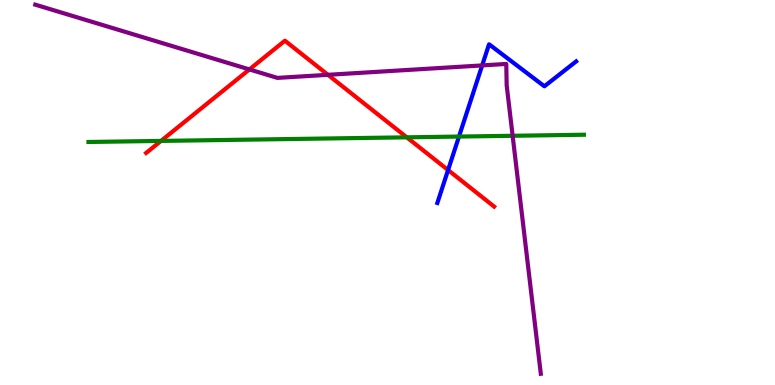[{'lines': ['blue', 'red'], 'intersections': [{'x': 5.78, 'y': 5.58}]}, {'lines': ['green', 'red'], 'intersections': [{'x': 2.08, 'y': 6.34}, {'x': 5.25, 'y': 6.43}]}, {'lines': ['purple', 'red'], 'intersections': [{'x': 3.22, 'y': 8.2}, {'x': 4.23, 'y': 8.06}]}, {'lines': ['blue', 'green'], 'intersections': [{'x': 5.92, 'y': 6.45}]}, {'lines': ['blue', 'purple'], 'intersections': [{'x': 6.22, 'y': 8.3}]}, {'lines': ['green', 'purple'], 'intersections': [{'x': 6.61, 'y': 6.47}]}]